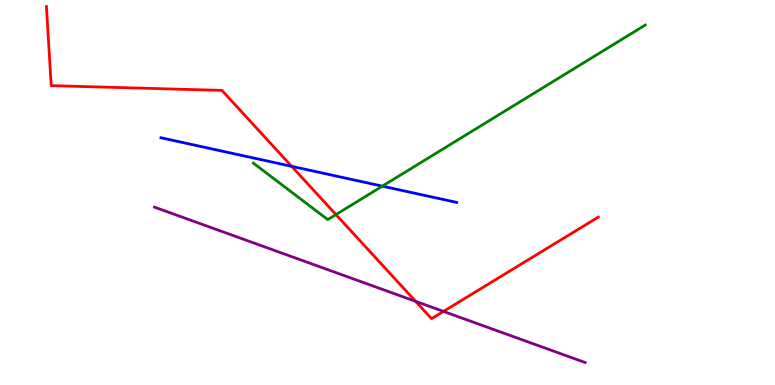[{'lines': ['blue', 'red'], 'intersections': [{'x': 3.76, 'y': 5.68}]}, {'lines': ['green', 'red'], 'intersections': [{'x': 4.34, 'y': 4.43}]}, {'lines': ['purple', 'red'], 'intersections': [{'x': 5.36, 'y': 2.17}, {'x': 5.72, 'y': 1.91}]}, {'lines': ['blue', 'green'], 'intersections': [{'x': 4.93, 'y': 5.16}]}, {'lines': ['blue', 'purple'], 'intersections': []}, {'lines': ['green', 'purple'], 'intersections': []}]